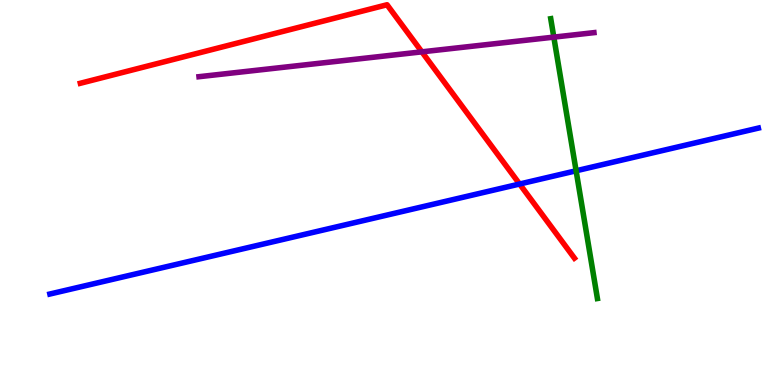[{'lines': ['blue', 'red'], 'intersections': [{'x': 6.7, 'y': 5.22}]}, {'lines': ['green', 'red'], 'intersections': []}, {'lines': ['purple', 'red'], 'intersections': [{'x': 5.44, 'y': 8.65}]}, {'lines': ['blue', 'green'], 'intersections': [{'x': 7.43, 'y': 5.56}]}, {'lines': ['blue', 'purple'], 'intersections': []}, {'lines': ['green', 'purple'], 'intersections': [{'x': 7.15, 'y': 9.04}]}]